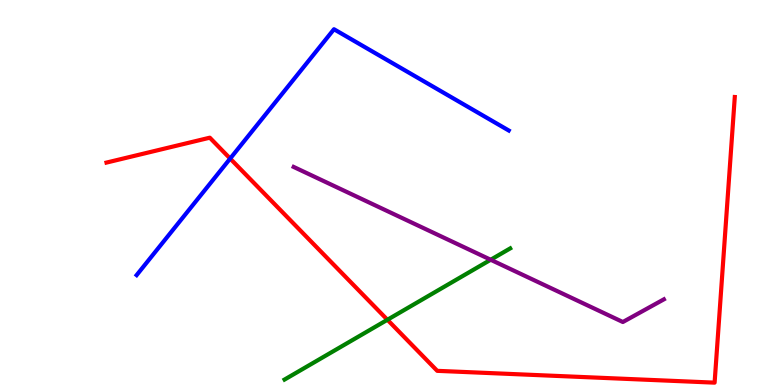[{'lines': ['blue', 'red'], 'intersections': [{'x': 2.97, 'y': 5.88}]}, {'lines': ['green', 'red'], 'intersections': [{'x': 5.0, 'y': 1.69}]}, {'lines': ['purple', 'red'], 'intersections': []}, {'lines': ['blue', 'green'], 'intersections': []}, {'lines': ['blue', 'purple'], 'intersections': []}, {'lines': ['green', 'purple'], 'intersections': [{'x': 6.33, 'y': 3.25}]}]